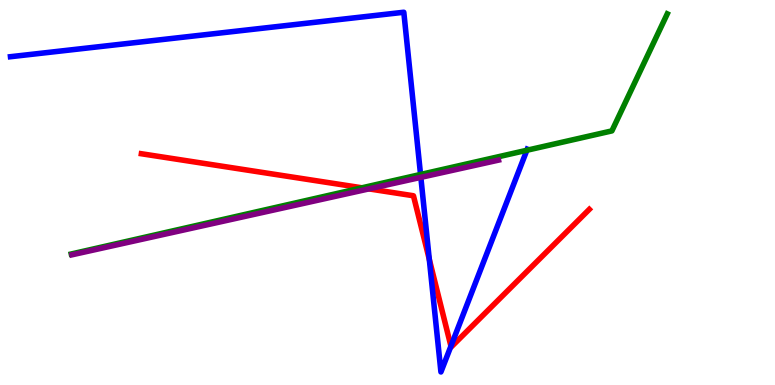[{'lines': ['blue', 'red'], 'intersections': [{'x': 5.54, 'y': 3.26}, {'x': 5.82, 'y': 1.01}]}, {'lines': ['green', 'red'], 'intersections': [{'x': 4.67, 'y': 5.12}]}, {'lines': ['purple', 'red'], 'intersections': [{'x': 4.76, 'y': 5.09}]}, {'lines': ['blue', 'green'], 'intersections': [{'x': 5.43, 'y': 5.47}, {'x': 6.8, 'y': 6.1}]}, {'lines': ['blue', 'purple'], 'intersections': [{'x': 5.43, 'y': 5.39}]}, {'lines': ['green', 'purple'], 'intersections': []}]